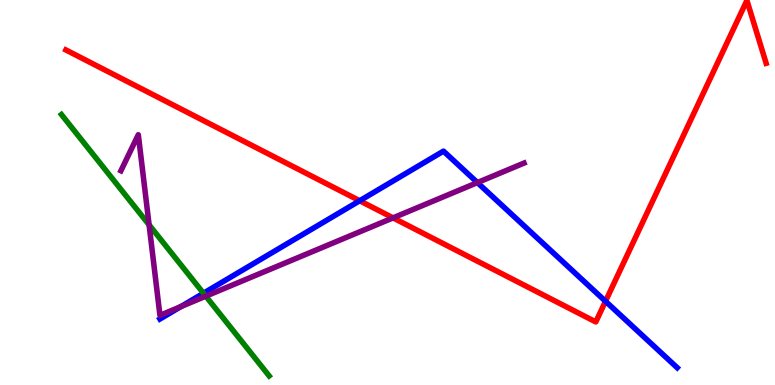[{'lines': ['blue', 'red'], 'intersections': [{'x': 4.64, 'y': 4.79}, {'x': 7.81, 'y': 2.17}]}, {'lines': ['green', 'red'], 'intersections': []}, {'lines': ['purple', 'red'], 'intersections': [{'x': 5.07, 'y': 4.34}]}, {'lines': ['blue', 'green'], 'intersections': [{'x': 2.63, 'y': 2.38}]}, {'lines': ['blue', 'purple'], 'intersections': [{'x': 2.33, 'y': 2.04}, {'x': 6.16, 'y': 5.26}]}, {'lines': ['green', 'purple'], 'intersections': [{'x': 1.92, 'y': 4.16}, {'x': 2.66, 'y': 2.31}]}]